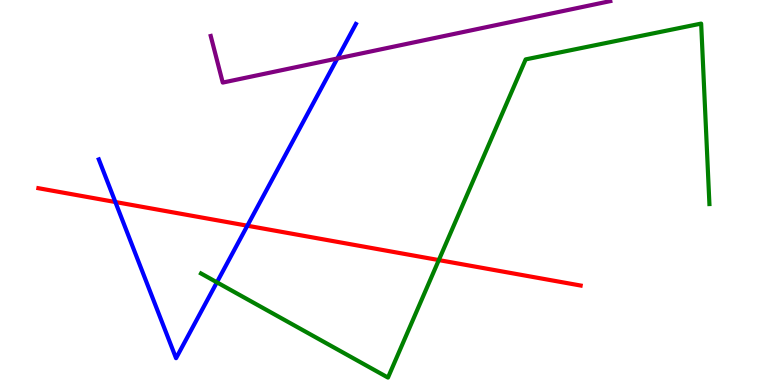[{'lines': ['blue', 'red'], 'intersections': [{'x': 1.49, 'y': 4.75}, {'x': 3.19, 'y': 4.14}]}, {'lines': ['green', 'red'], 'intersections': [{'x': 5.66, 'y': 3.24}]}, {'lines': ['purple', 'red'], 'intersections': []}, {'lines': ['blue', 'green'], 'intersections': [{'x': 2.8, 'y': 2.67}]}, {'lines': ['blue', 'purple'], 'intersections': [{'x': 4.35, 'y': 8.48}]}, {'lines': ['green', 'purple'], 'intersections': []}]